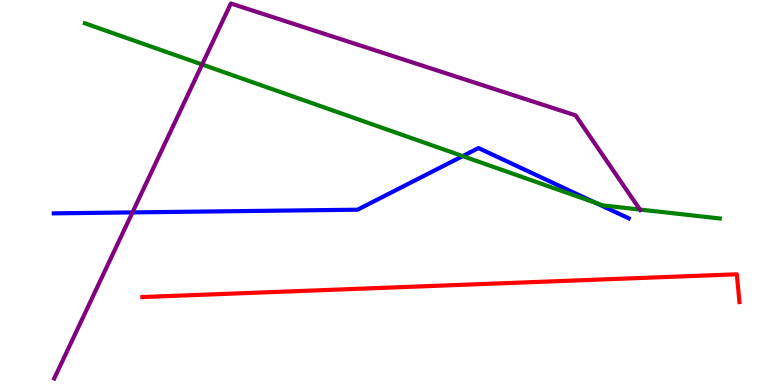[{'lines': ['blue', 'red'], 'intersections': []}, {'lines': ['green', 'red'], 'intersections': []}, {'lines': ['purple', 'red'], 'intersections': []}, {'lines': ['blue', 'green'], 'intersections': [{'x': 5.97, 'y': 5.95}, {'x': 7.69, 'y': 4.73}]}, {'lines': ['blue', 'purple'], 'intersections': [{'x': 1.71, 'y': 4.48}]}, {'lines': ['green', 'purple'], 'intersections': [{'x': 2.61, 'y': 8.32}, {'x': 8.26, 'y': 4.56}]}]